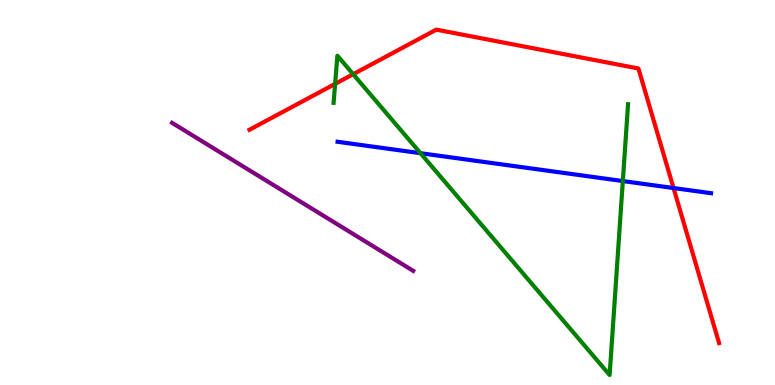[{'lines': ['blue', 'red'], 'intersections': [{'x': 8.69, 'y': 5.12}]}, {'lines': ['green', 'red'], 'intersections': [{'x': 4.32, 'y': 7.82}, {'x': 4.56, 'y': 8.07}]}, {'lines': ['purple', 'red'], 'intersections': []}, {'lines': ['blue', 'green'], 'intersections': [{'x': 5.43, 'y': 6.02}, {'x': 8.04, 'y': 5.3}]}, {'lines': ['blue', 'purple'], 'intersections': []}, {'lines': ['green', 'purple'], 'intersections': []}]